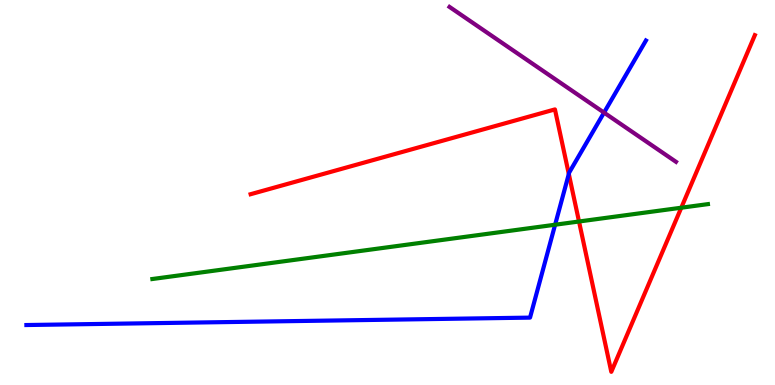[{'lines': ['blue', 'red'], 'intersections': [{'x': 7.34, 'y': 5.48}]}, {'lines': ['green', 'red'], 'intersections': [{'x': 7.47, 'y': 4.25}, {'x': 8.79, 'y': 4.6}]}, {'lines': ['purple', 'red'], 'intersections': []}, {'lines': ['blue', 'green'], 'intersections': [{'x': 7.16, 'y': 4.16}]}, {'lines': ['blue', 'purple'], 'intersections': [{'x': 7.79, 'y': 7.08}]}, {'lines': ['green', 'purple'], 'intersections': []}]